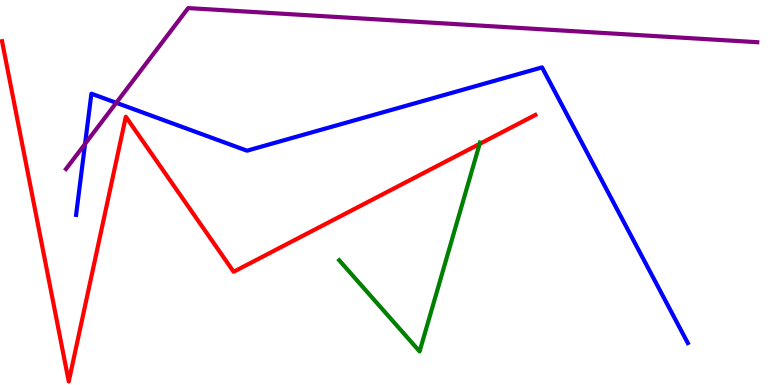[{'lines': ['blue', 'red'], 'intersections': []}, {'lines': ['green', 'red'], 'intersections': [{'x': 6.19, 'y': 6.26}]}, {'lines': ['purple', 'red'], 'intersections': []}, {'lines': ['blue', 'green'], 'intersections': []}, {'lines': ['blue', 'purple'], 'intersections': [{'x': 1.1, 'y': 6.26}, {'x': 1.5, 'y': 7.33}]}, {'lines': ['green', 'purple'], 'intersections': []}]